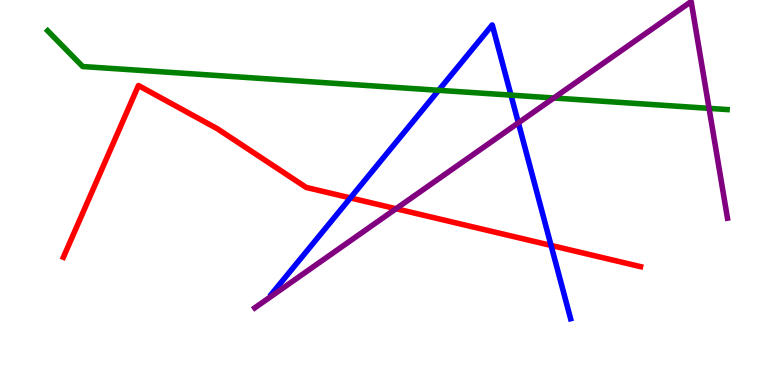[{'lines': ['blue', 'red'], 'intersections': [{'x': 4.52, 'y': 4.86}, {'x': 7.11, 'y': 3.62}]}, {'lines': ['green', 'red'], 'intersections': []}, {'lines': ['purple', 'red'], 'intersections': [{'x': 5.11, 'y': 4.58}]}, {'lines': ['blue', 'green'], 'intersections': [{'x': 5.66, 'y': 7.65}, {'x': 6.59, 'y': 7.53}]}, {'lines': ['blue', 'purple'], 'intersections': [{'x': 6.69, 'y': 6.81}]}, {'lines': ['green', 'purple'], 'intersections': [{'x': 7.15, 'y': 7.45}, {'x': 9.15, 'y': 7.19}]}]